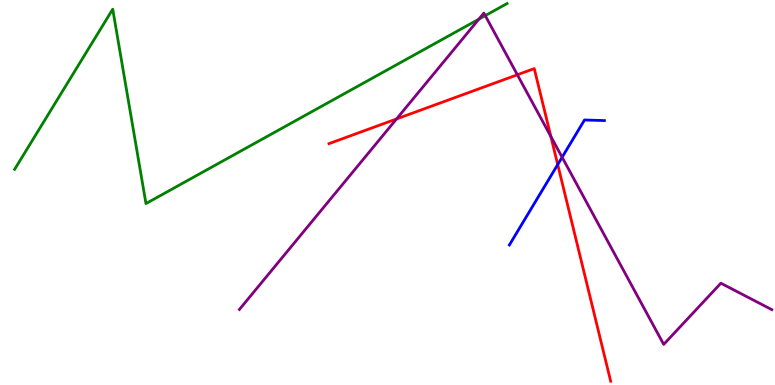[{'lines': ['blue', 'red'], 'intersections': [{'x': 7.2, 'y': 5.73}]}, {'lines': ['green', 'red'], 'intersections': []}, {'lines': ['purple', 'red'], 'intersections': [{'x': 5.12, 'y': 6.91}, {'x': 6.68, 'y': 8.06}, {'x': 7.11, 'y': 6.45}]}, {'lines': ['blue', 'green'], 'intersections': []}, {'lines': ['blue', 'purple'], 'intersections': [{'x': 7.25, 'y': 5.92}]}, {'lines': ['green', 'purple'], 'intersections': [{'x': 6.18, 'y': 9.5}, {'x': 6.26, 'y': 9.59}]}]